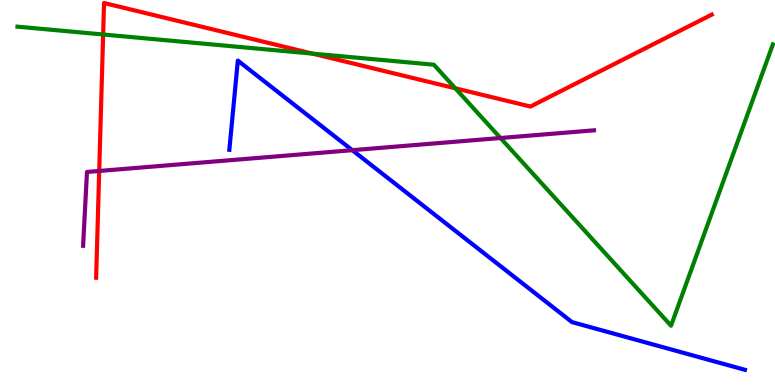[{'lines': ['blue', 'red'], 'intersections': []}, {'lines': ['green', 'red'], 'intersections': [{'x': 1.33, 'y': 9.1}, {'x': 4.03, 'y': 8.61}, {'x': 5.87, 'y': 7.71}]}, {'lines': ['purple', 'red'], 'intersections': [{'x': 1.28, 'y': 5.56}]}, {'lines': ['blue', 'green'], 'intersections': []}, {'lines': ['blue', 'purple'], 'intersections': [{'x': 4.55, 'y': 6.1}]}, {'lines': ['green', 'purple'], 'intersections': [{'x': 6.46, 'y': 6.42}]}]